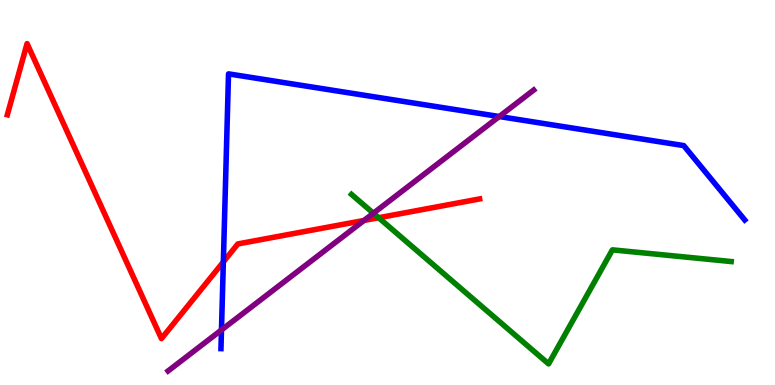[{'lines': ['blue', 'red'], 'intersections': [{'x': 2.88, 'y': 3.2}]}, {'lines': ['green', 'red'], 'intersections': [{'x': 4.89, 'y': 4.34}]}, {'lines': ['purple', 'red'], 'intersections': [{'x': 4.7, 'y': 4.27}]}, {'lines': ['blue', 'green'], 'intersections': []}, {'lines': ['blue', 'purple'], 'intersections': [{'x': 2.86, 'y': 1.43}, {'x': 6.44, 'y': 6.97}]}, {'lines': ['green', 'purple'], 'intersections': [{'x': 4.82, 'y': 4.46}]}]